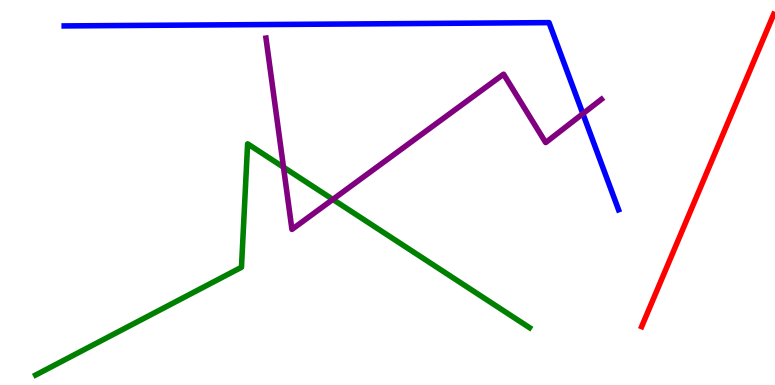[{'lines': ['blue', 'red'], 'intersections': []}, {'lines': ['green', 'red'], 'intersections': []}, {'lines': ['purple', 'red'], 'intersections': []}, {'lines': ['blue', 'green'], 'intersections': []}, {'lines': ['blue', 'purple'], 'intersections': [{'x': 7.52, 'y': 7.05}]}, {'lines': ['green', 'purple'], 'intersections': [{'x': 3.66, 'y': 5.66}, {'x': 4.29, 'y': 4.82}]}]